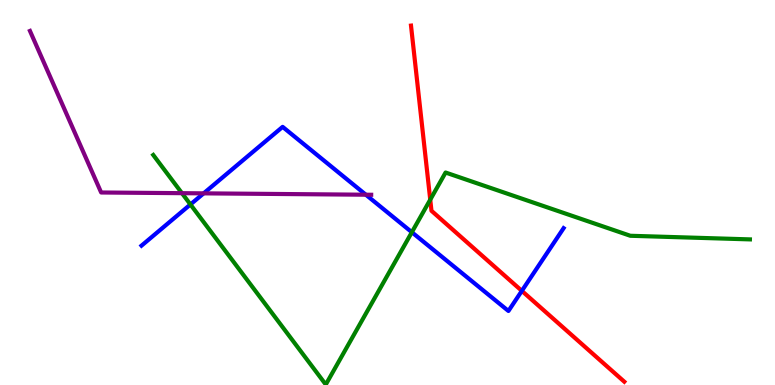[{'lines': ['blue', 'red'], 'intersections': [{'x': 6.73, 'y': 2.44}]}, {'lines': ['green', 'red'], 'intersections': [{'x': 5.55, 'y': 4.81}]}, {'lines': ['purple', 'red'], 'intersections': []}, {'lines': ['blue', 'green'], 'intersections': [{'x': 2.46, 'y': 4.69}, {'x': 5.31, 'y': 3.97}]}, {'lines': ['blue', 'purple'], 'intersections': [{'x': 2.63, 'y': 4.98}, {'x': 4.72, 'y': 4.94}]}, {'lines': ['green', 'purple'], 'intersections': [{'x': 2.35, 'y': 4.98}]}]